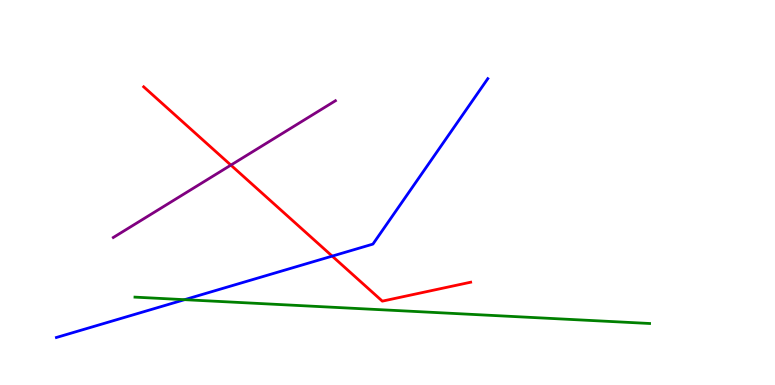[{'lines': ['blue', 'red'], 'intersections': [{'x': 4.29, 'y': 3.35}]}, {'lines': ['green', 'red'], 'intersections': []}, {'lines': ['purple', 'red'], 'intersections': [{'x': 2.98, 'y': 5.71}]}, {'lines': ['blue', 'green'], 'intersections': [{'x': 2.38, 'y': 2.22}]}, {'lines': ['blue', 'purple'], 'intersections': []}, {'lines': ['green', 'purple'], 'intersections': []}]